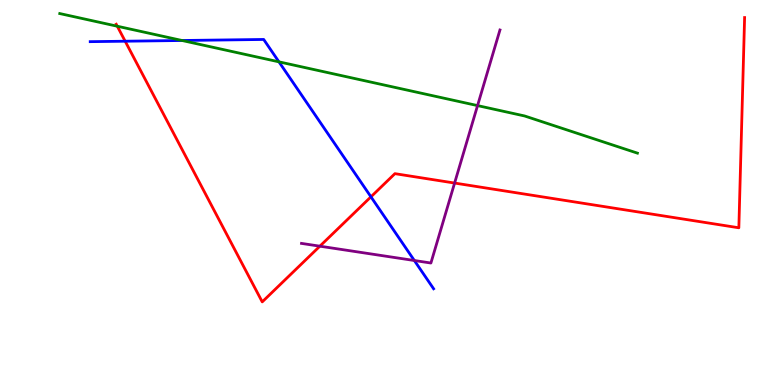[{'lines': ['blue', 'red'], 'intersections': [{'x': 1.62, 'y': 8.93}, {'x': 4.79, 'y': 4.89}]}, {'lines': ['green', 'red'], 'intersections': [{'x': 1.51, 'y': 9.32}]}, {'lines': ['purple', 'red'], 'intersections': [{'x': 4.13, 'y': 3.61}, {'x': 5.87, 'y': 5.25}]}, {'lines': ['blue', 'green'], 'intersections': [{'x': 2.35, 'y': 8.95}, {'x': 3.6, 'y': 8.39}]}, {'lines': ['blue', 'purple'], 'intersections': [{'x': 5.35, 'y': 3.23}]}, {'lines': ['green', 'purple'], 'intersections': [{'x': 6.16, 'y': 7.26}]}]